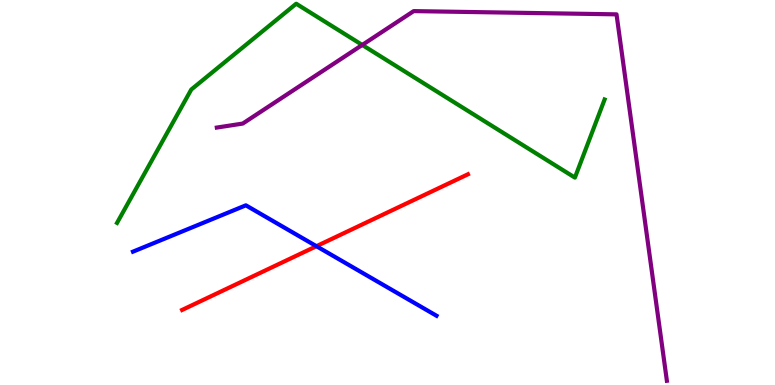[{'lines': ['blue', 'red'], 'intersections': [{'x': 4.08, 'y': 3.61}]}, {'lines': ['green', 'red'], 'intersections': []}, {'lines': ['purple', 'red'], 'intersections': []}, {'lines': ['blue', 'green'], 'intersections': []}, {'lines': ['blue', 'purple'], 'intersections': []}, {'lines': ['green', 'purple'], 'intersections': [{'x': 4.67, 'y': 8.83}]}]